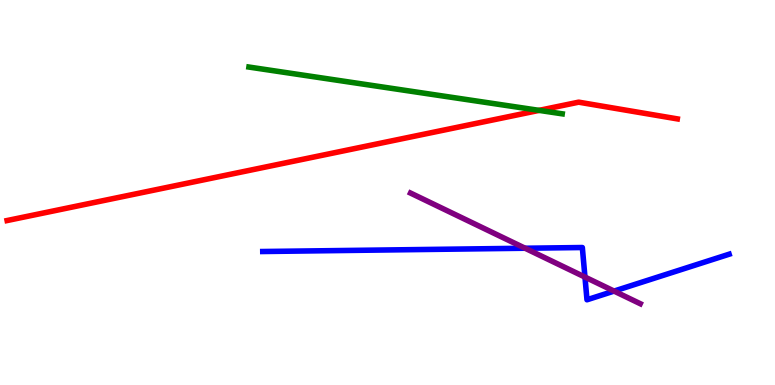[{'lines': ['blue', 'red'], 'intersections': []}, {'lines': ['green', 'red'], 'intersections': [{'x': 6.96, 'y': 7.13}]}, {'lines': ['purple', 'red'], 'intersections': []}, {'lines': ['blue', 'green'], 'intersections': []}, {'lines': ['blue', 'purple'], 'intersections': [{'x': 6.78, 'y': 3.55}, {'x': 7.55, 'y': 2.8}, {'x': 7.92, 'y': 2.44}]}, {'lines': ['green', 'purple'], 'intersections': []}]